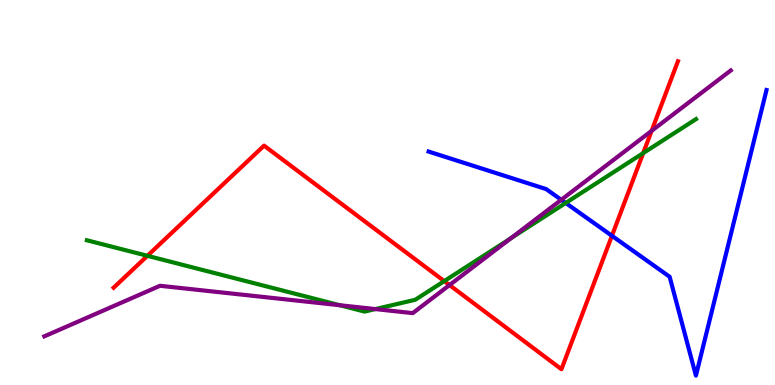[{'lines': ['blue', 'red'], 'intersections': [{'x': 7.9, 'y': 3.88}]}, {'lines': ['green', 'red'], 'intersections': [{'x': 1.9, 'y': 3.36}, {'x': 5.73, 'y': 2.7}, {'x': 8.3, 'y': 6.02}]}, {'lines': ['purple', 'red'], 'intersections': [{'x': 5.8, 'y': 2.6}, {'x': 8.41, 'y': 6.6}]}, {'lines': ['blue', 'green'], 'intersections': [{'x': 7.3, 'y': 4.73}]}, {'lines': ['blue', 'purple'], 'intersections': [{'x': 7.24, 'y': 4.81}]}, {'lines': ['green', 'purple'], 'intersections': [{'x': 4.39, 'y': 2.07}, {'x': 4.84, 'y': 1.97}, {'x': 6.59, 'y': 3.81}]}]